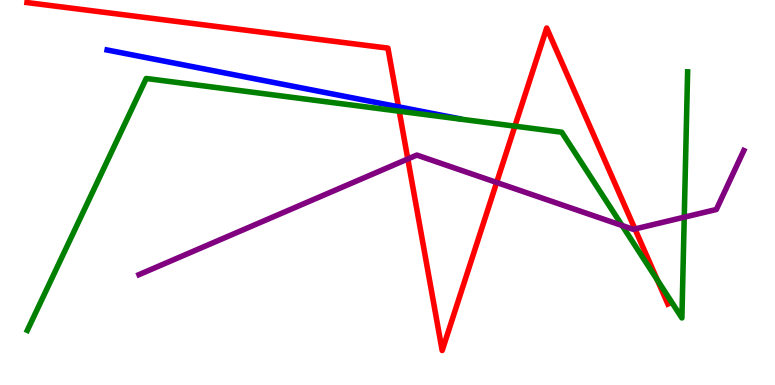[{'lines': ['blue', 'red'], 'intersections': [{'x': 5.14, 'y': 7.23}]}, {'lines': ['green', 'red'], 'intersections': [{'x': 5.15, 'y': 7.11}, {'x': 6.64, 'y': 6.72}, {'x': 8.48, 'y': 2.73}]}, {'lines': ['purple', 'red'], 'intersections': [{'x': 5.26, 'y': 5.87}, {'x': 6.41, 'y': 5.26}, {'x': 8.19, 'y': 4.05}]}, {'lines': ['blue', 'green'], 'intersections': []}, {'lines': ['blue', 'purple'], 'intersections': []}, {'lines': ['green', 'purple'], 'intersections': [{'x': 8.03, 'y': 4.14}, {'x': 8.83, 'y': 4.36}]}]